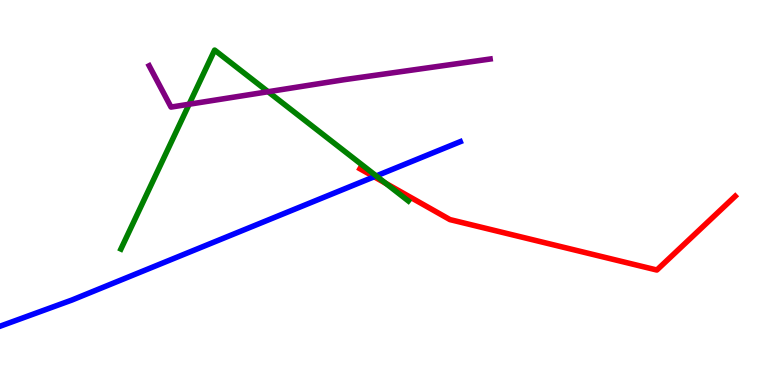[{'lines': ['blue', 'red'], 'intersections': [{'x': 4.83, 'y': 5.41}]}, {'lines': ['green', 'red'], 'intersections': [{'x': 4.98, 'y': 5.24}]}, {'lines': ['purple', 'red'], 'intersections': []}, {'lines': ['blue', 'green'], 'intersections': [{'x': 4.85, 'y': 5.43}]}, {'lines': ['blue', 'purple'], 'intersections': []}, {'lines': ['green', 'purple'], 'intersections': [{'x': 2.44, 'y': 7.29}, {'x': 3.46, 'y': 7.62}]}]